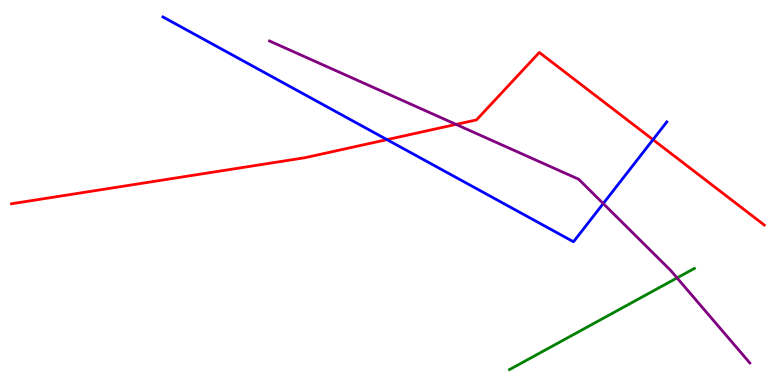[{'lines': ['blue', 'red'], 'intersections': [{'x': 4.99, 'y': 6.37}, {'x': 8.43, 'y': 6.37}]}, {'lines': ['green', 'red'], 'intersections': []}, {'lines': ['purple', 'red'], 'intersections': [{'x': 5.88, 'y': 6.77}]}, {'lines': ['blue', 'green'], 'intersections': []}, {'lines': ['blue', 'purple'], 'intersections': [{'x': 7.78, 'y': 4.71}]}, {'lines': ['green', 'purple'], 'intersections': [{'x': 8.74, 'y': 2.78}]}]